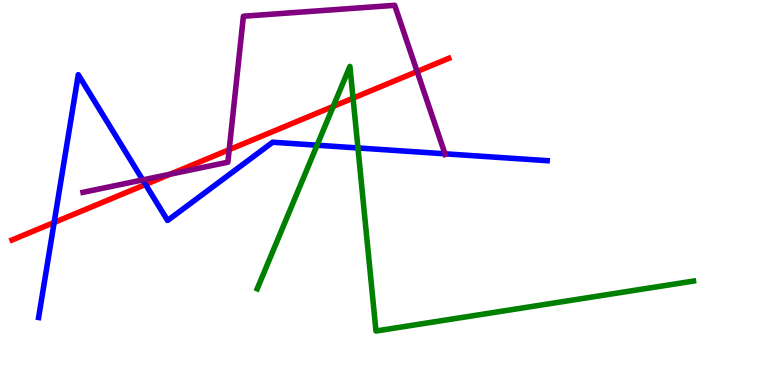[{'lines': ['blue', 'red'], 'intersections': [{'x': 0.699, 'y': 4.22}, {'x': 1.88, 'y': 5.21}]}, {'lines': ['green', 'red'], 'intersections': [{'x': 4.3, 'y': 7.24}, {'x': 4.56, 'y': 7.45}]}, {'lines': ['purple', 'red'], 'intersections': [{'x': 2.2, 'y': 5.48}, {'x': 2.96, 'y': 6.11}, {'x': 5.38, 'y': 8.14}]}, {'lines': ['blue', 'green'], 'intersections': [{'x': 4.09, 'y': 6.23}, {'x': 4.62, 'y': 6.16}]}, {'lines': ['blue', 'purple'], 'intersections': [{'x': 1.84, 'y': 5.33}, {'x': 5.74, 'y': 6.01}]}, {'lines': ['green', 'purple'], 'intersections': []}]